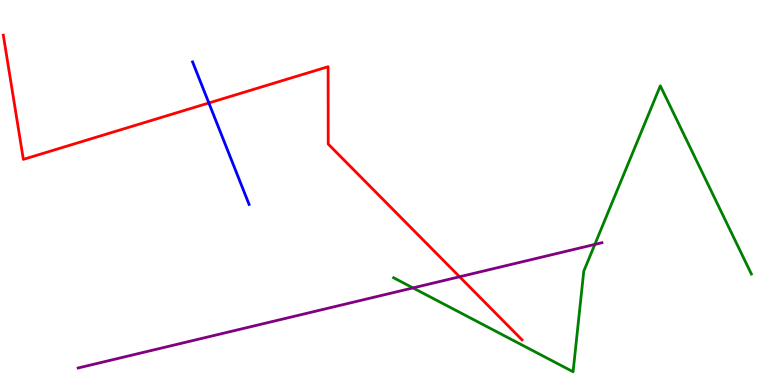[{'lines': ['blue', 'red'], 'intersections': [{'x': 2.69, 'y': 7.33}]}, {'lines': ['green', 'red'], 'intersections': []}, {'lines': ['purple', 'red'], 'intersections': [{'x': 5.93, 'y': 2.81}]}, {'lines': ['blue', 'green'], 'intersections': []}, {'lines': ['blue', 'purple'], 'intersections': []}, {'lines': ['green', 'purple'], 'intersections': [{'x': 5.33, 'y': 2.52}, {'x': 7.68, 'y': 3.65}]}]